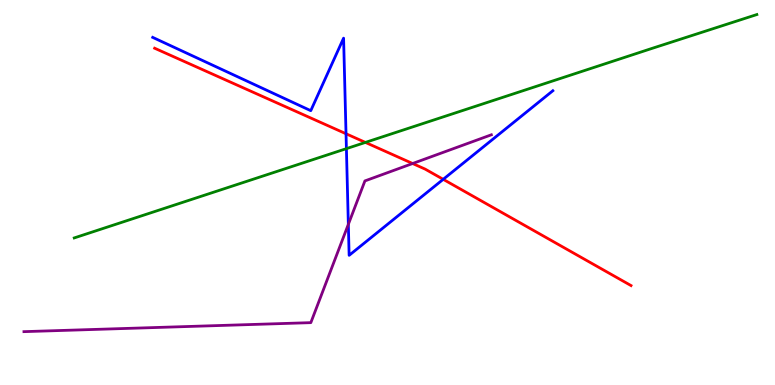[{'lines': ['blue', 'red'], 'intersections': [{'x': 4.46, 'y': 6.53}, {'x': 5.72, 'y': 5.34}]}, {'lines': ['green', 'red'], 'intersections': [{'x': 4.71, 'y': 6.3}]}, {'lines': ['purple', 'red'], 'intersections': [{'x': 5.32, 'y': 5.75}]}, {'lines': ['blue', 'green'], 'intersections': [{'x': 4.47, 'y': 6.14}]}, {'lines': ['blue', 'purple'], 'intersections': [{'x': 4.49, 'y': 4.17}]}, {'lines': ['green', 'purple'], 'intersections': []}]